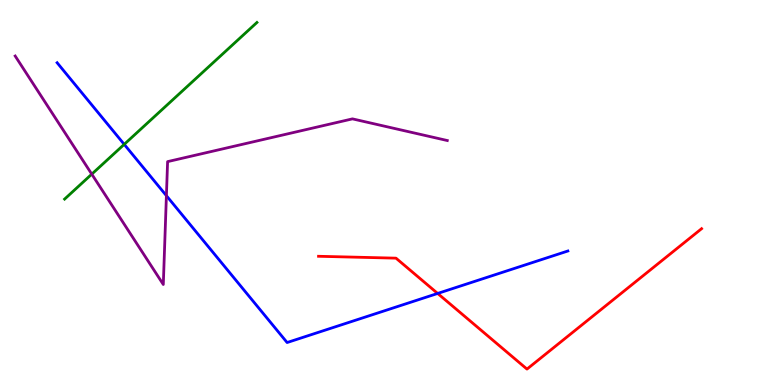[{'lines': ['blue', 'red'], 'intersections': [{'x': 5.65, 'y': 2.38}]}, {'lines': ['green', 'red'], 'intersections': []}, {'lines': ['purple', 'red'], 'intersections': []}, {'lines': ['blue', 'green'], 'intersections': [{'x': 1.6, 'y': 6.25}]}, {'lines': ['blue', 'purple'], 'intersections': [{'x': 2.15, 'y': 4.92}]}, {'lines': ['green', 'purple'], 'intersections': [{'x': 1.18, 'y': 5.48}]}]